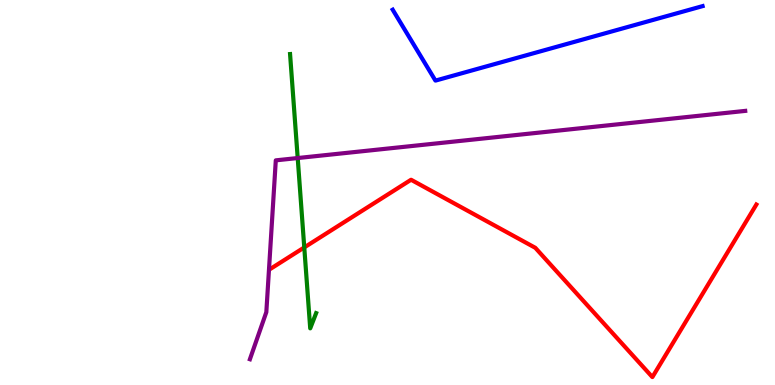[{'lines': ['blue', 'red'], 'intersections': []}, {'lines': ['green', 'red'], 'intersections': [{'x': 3.93, 'y': 3.57}]}, {'lines': ['purple', 'red'], 'intersections': []}, {'lines': ['blue', 'green'], 'intersections': []}, {'lines': ['blue', 'purple'], 'intersections': []}, {'lines': ['green', 'purple'], 'intersections': [{'x': 3.84, 'y': 5.89}]}]